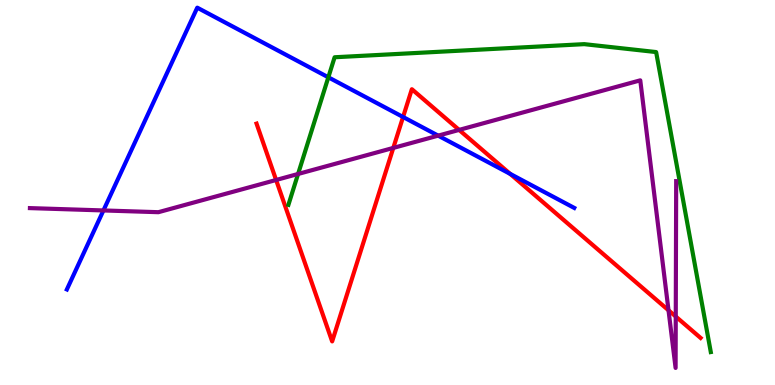[{'lines': ['blue', 'red'], 'intersections': [{'x': 5.2, 'y': 6.96}, {'x': 6.58, 'y': 5.48}]}, {'lines': ['green', 'red'], 'intersections': []}, {'lines': ['purple', 'red'], 'intersections': [{'x': 3.56, 'y': 5.33}, {'x': 5.07, 'y': 6.16}, {'x': 5.92, 'y': 6.63}, {'x': 8.63, 'y': 1.94}, {'x': 8.72, 'y': 1.78}]}, {'lines': ['blue', 'green'], 'intersections': [{'x': 4.24, 'y': 7.99}]}, {'lines': ['blue', 'purple'], 'intersections': [{'x': 1.33, 'y': 4.53}, {'x': 5.65, 'y': 6.48}]}, {'lines': ['green', 'purple'], 'intersections': [{'x': 3.85, 'y': 5.48}]}]